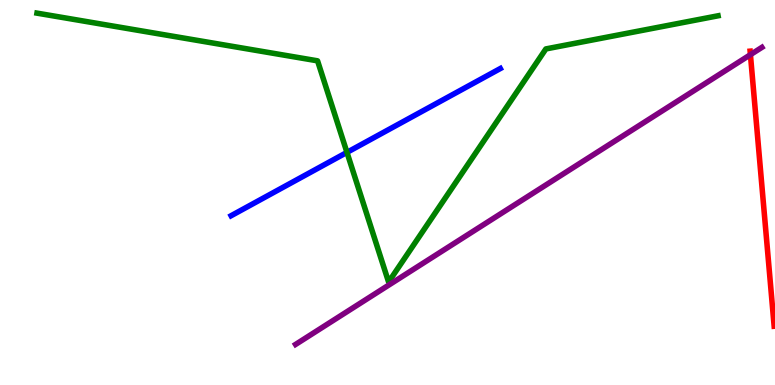[{'lines': ['blue', 'red'], 'intersections': []}, {'lines': ['green', 'red'], 'intersections': []}, {'lines': ['purple', 'red'], 'intersections': [{'x': 9.68, 'y': 8.58}]}, {'lines': ['blue', 'green'], 'intersections': [{'x': 4.48, 'y': 6.04}]}, {'lines': ['blue', 'purple'], 'intersections': []}, {'lines': ['green', 'purple'], 'intersections': []}]